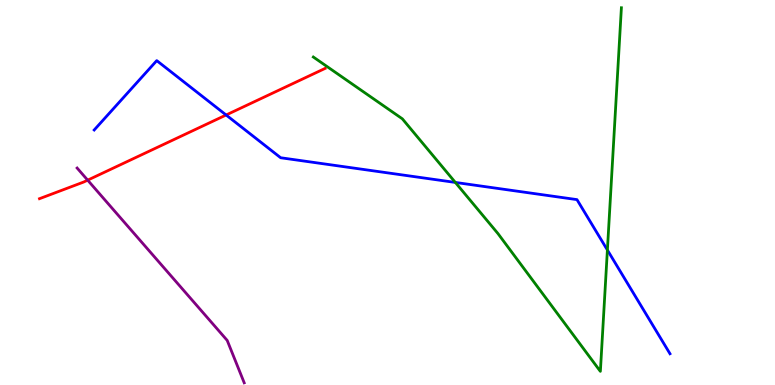[{'lines': ['blue', 'red'], 'intersections': [{'x': 2.92, 'y': 7.01}]}, {'lines': ['green', 'red'], 'intersections': []}, {'lines': ['purple', 'red'], 'intersections': [{'x': 1.13, 'y': 5.32}]}, {'lines': ['blue', 'green'], 'intersections': [{'x': 5.88, 'y': 5.26}, {'x': 7.84, 'y': 3.51}]}, {'lines': ['blue', 'purple'], 'intersections': []}, {'lines': ['green', 'purple'], 'intersections': []}]